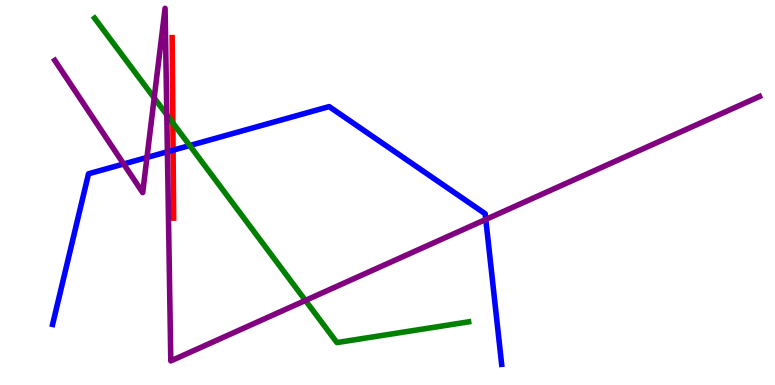[{'lines': ['blue', 'red'], 'intersections': [{'x': 2.23, 'y': 6.1}]}, {'lines': ['green', 'red'], 'intersections': [{'x': 2.23, 'y': 6.81}]}, {'lines': ['purple', 'red'], 'intersections': []}, {'lines': ['blue', 'green'], 'intersections': [{'x': 2.45, 'y': 6.22}]}, {'lines': ['blue', 'purple'], 'intersections': [{'x': 1.6, 'y': 5.74}, {'x': 1.9, 'y': 5.91}, {'x': 2.16, 'y': 6.06}, {'x': 6.27, 'y': 4.3}]}, {'lines': ['green', 'purple'], 'intersections': [{'x': 1.99, 'y': 7.46}, {'x': 2.15, 'y': 7.02}, {'x': 3.94, 'y': 2.2}]}]